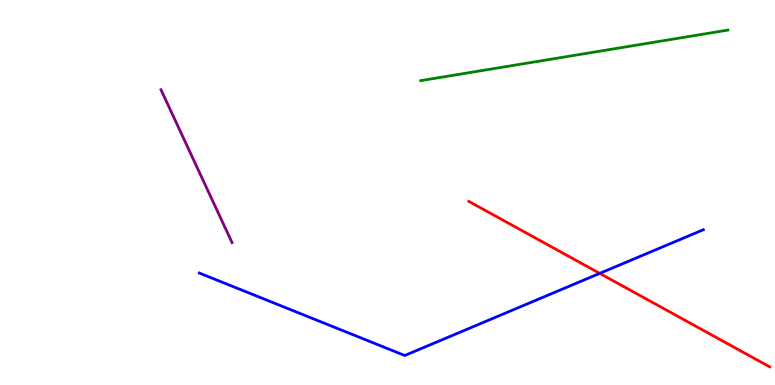[{'lines': ['blue', 'red'], 'intersections': [{'x': 7.74, 'y': 2.9}]}, {'lines': ['green', 'red'], 'intersections': []}, {'lines': ['purple', 'red'], 'intersections': []}, {'lines': ['blue', 'green'], 'intersections': []}, {'lines': ['blue', 'purple'], 'intersections': []}, {'lines': ['green', 'purple'], 'intersections': []}]